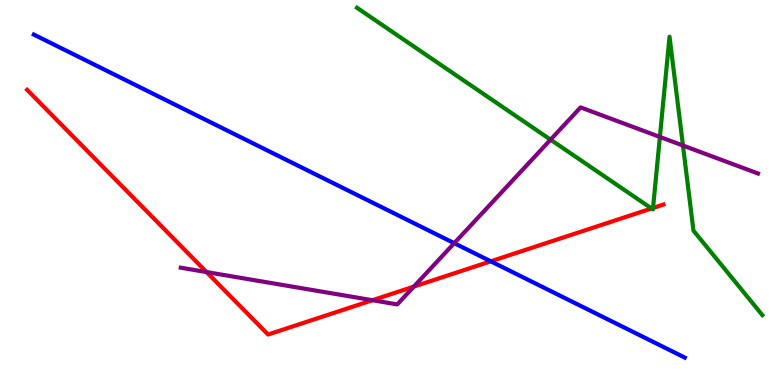[{'lines': ['blue', 'red'], 'intersections': [{'x': 6.33, 'y': 3.21}]}, {'lines': ['green', 'red'], 'intersections': [{'x': 8.41, 'y': 4.59}, {'x': 8.43, 'y': 4.6}]}, {'lines': ['purple', 'red'], 'intersections': [{'x': 2.67, 'y': 2.93}, {'x': 4.81, 'y': 2.2}, {'x': 5.34, 'y': 2.56}]}, {'lines': ['blue', 'green'], 'intersections': []}, {'lines': ['blue', 'purple'], 'intersections': [{'x': 5.86, 'y': 3.68}]}, {'lines': ['green', 'purple'], 'intersections': [{'x': 7.1, 'y': 6.37}, {'x': 8.51, 'y': 6.44}, {'x': 8.81, 'y': 6.22}]}]